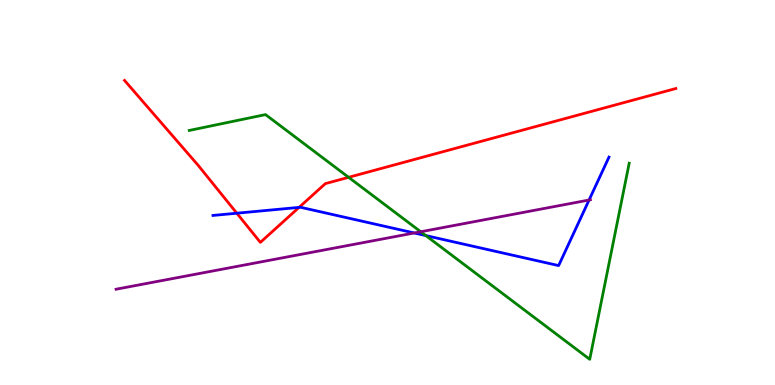[{'lines': ['blue', 'red'], 'intersections': [{'x': 3.06, 'y': 4.46}, {'x': 3.86, 'y': 4.61}]}, {'lines': ['green', 'red'], 'intersections': [{'x': 4.5, 'y': 5.39}]}, {'lines': ['purple', 'red'], 'intersections': []}, {'lines': ['blue', 'green'], 'intersections': [{'x': 5.49, 'y': 3.88}]}, {'lines': ['blue', 'purple'], 'intersections': [{'x': 5.35, 'y': 3.95}, {'x': 7.6, 'y': 4.8}]}, {'lines': ['green', 'purple'], 'intersections': [{'x': 5.43, 'y': 3.98}]}]